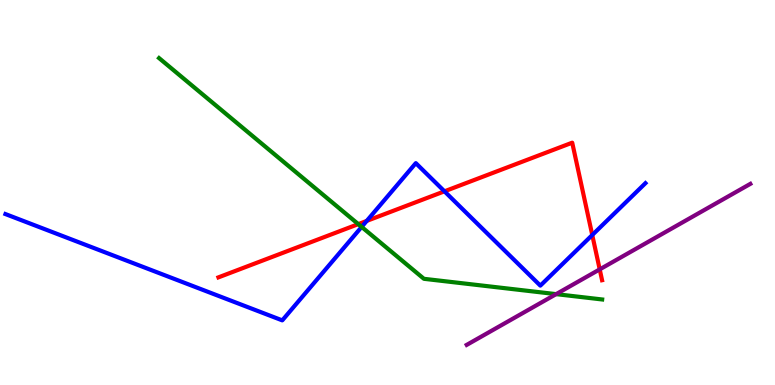[{'lines': ['blue', 'red'], 'intersections': [{'x': 4.73, 'y': 4.26}, {'x': 5.74, 'y': 5.03}, {'x': 7.64, 'y': 3.9}]}, {'lines': ['green', 'red'], 'intersections': [{'x': 4.62, 'y': 4.18}]}, {'lines': ['purple', 'red'], 'intersections': [{'x': 7.74, 'y': 3.0}]}, {'lines': ['blue', 'green'], 'intersections': [{'x': 4.67, 'y': 4.11}]}, {'lines': ['blue', 'purple'], 'intersections': []}, {'lines': ['green', 'purple'], 'intersections': [{'x': 7.18, 'y': 2.36}]}]